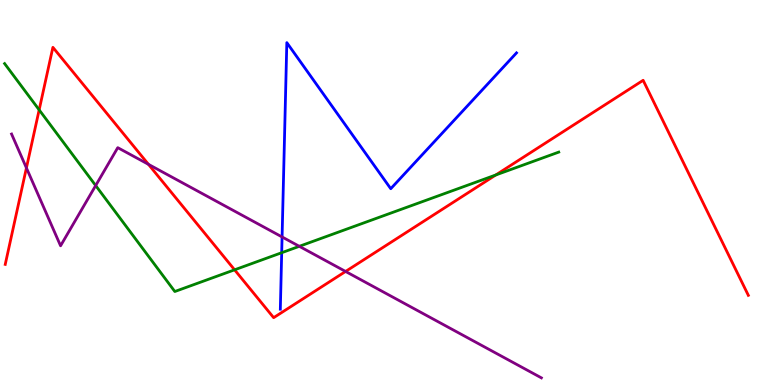[{'lines': ['blue', 'red'], 'intersections': []}, {'lines': ['green', 'red'], 'intersections': [{'x': 0.505, 'y': 7.15}, {'x': 3.03, 'y': 2.99}, {'x': 6.4, 'y': 5.45}]}, {'lines': ['purple', 'red'], 'intersections': [{'x': 0.341, 'y': 5.64}, {'x': 1.92, 'y': 5.73}, {'x': 4.46, 'y': 2.95}]}, {'lines': ['blue', 'green'], 'intersections': [{'x': 3.63, 'y': 3.44}]}, {'lines': ['blue', 'purple'], 'intersections': [{'x': 3.64, 'y': 3.85}]}, {'lines': ['green', 'purple'], 'intersections': [{'x': 1.23, 'y': 5.18}, {'x': 3.86, 'y': 3.6}]}]